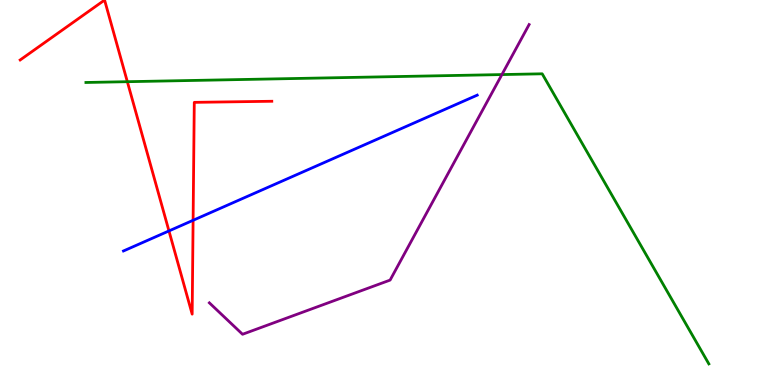[{'lines': ['blue', 'red'], 'intersections': [{'x': 2.18, 'y': 4.0}, {'x': 2.49, 'y': 4.28}]}, {'lines': ['green', 'red'], 'intersections': [{'x': 1.64, 'y': 7.88}]}, {'lines': ['purple', 'red'], 'intersections': []}, {'lines': ['blue', 'green'], 'intersections': []}, {'lines': ['blue', 'purple'], 'intersections': []}, {'lines': ['green', 'purple'], 'intersections': [{'x': 6.48, 'y': 8.06}]}]